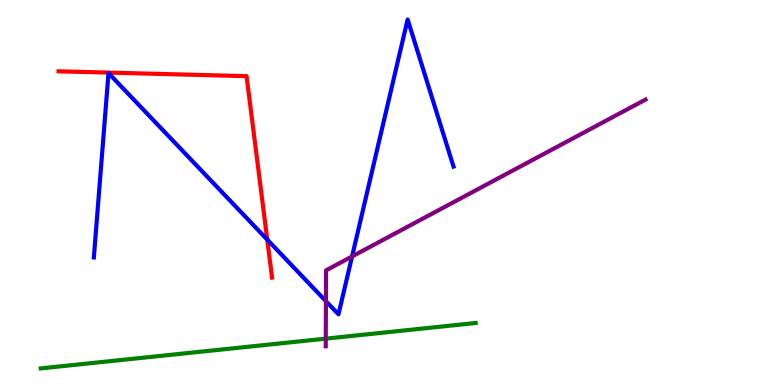[{'lines': ['blue', 'red'], 'intersections': [{'x': 3.45, 'y': 3.78}]}, {'lines': ['green', 'red'], 'intersections': []}, {'lines': ['purple', 'red'], 'intersections': []}, {'lines': ['blue', 'green'], 'intersections': []}, {'lines': ['blue', 'purple'], 'intersections': [{'x': 4.21, 'y': 2.18}, {'x': 4.54, 'y': 3.34}]}, {'lines': ['green', 'purple'], 'intersections': [{'x': 4.2, 'y': 1.2}]}]